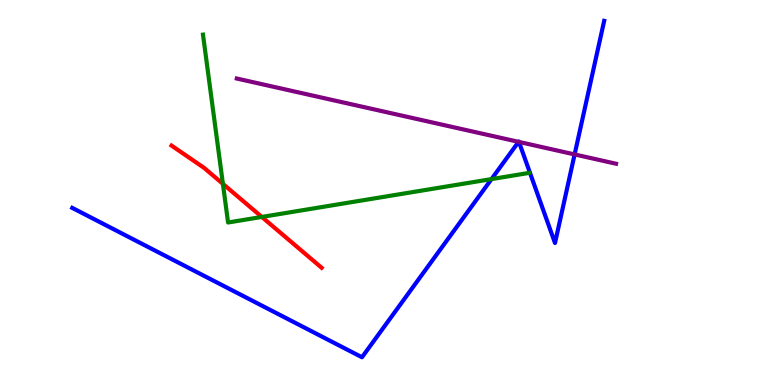[{'lines': ['blue', 'red'], 'intersections': []}, {'lines': ['green', 'red'], 'intersections': [{'x': 2.88, 'y': 5.22}, {'x': 3.38, 'y': 4.37}]}, {'lines': ['purple', 'red'], 'intersections': []}, {'lines': ['blue', 'green'], 'intersections': [{'x': 6.34, 'y': 5.35}]}, {'lines': ['blue', 'purple'], 'intersections': [{'x': 6.69, 'y': 6.32}, {'x': 6.7, 'y': 6.31}, {'x': 7.41, 'y': 5.99}]}, {'lines': ['green', 'purple'], 'intersections': []}]